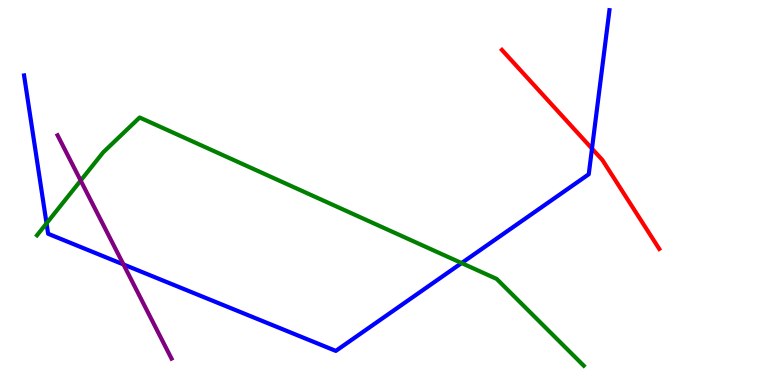[{'lines': ['blue', 'red'], 'intersections': [{'x': 7.64, 'y': 6.14}]}, {'lines': ['green', 'red'], 'intersections': []}, {'lines': ['purple', 'red'], 'intersections': []}, {'lines': ['blue', 'green'], 'intersections': [{'x': 0.6, 'y': 4.2}, {'x': 5.96, 'y': 3.17}]}, {'lines': ['blue', 'purple'], 'intersections': [{'x': 1.59, 'y': 3.13}]}, {'lines': ['green', 'purple'], 'intersections': [{'x': 1.04, 'y': 5.31}]}]